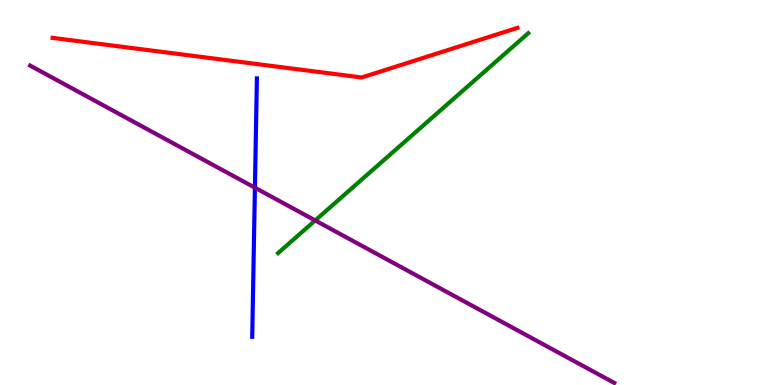[{'lines': ['blue', 'red'], 'intersections': []}, {'lines': ['green', 'red'], 'intersections': []}, {'lines': ['purple', 'red'], 'intersections': []}, {'lines': ['blue', 'green'], 'intersections': []}, {'lines': ['blue', 'purple'], 'intersections': [{'x': 3.29, 'y': 5.12}]}, {'lines': ['green', 'purple'], 'intersections': [{'x': 4.07, 'y': 4.27}]}]